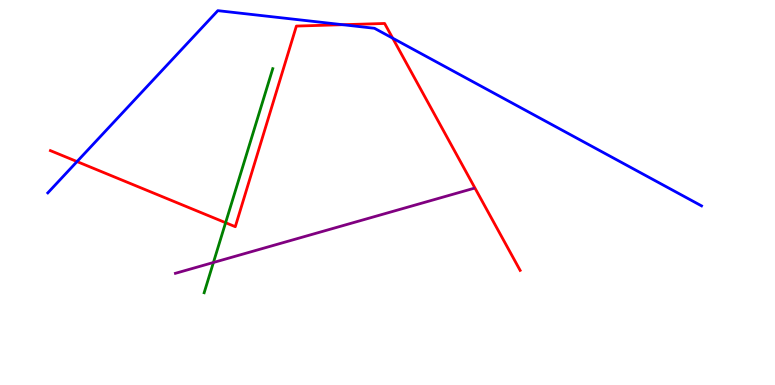[{'lines': ['blue', 'red'], 'intersections': [{'x': 0.994, 'y': 5.8}, {'x': 4.42, 'y': 9.36}, {'x': 5.07, 'y': 9.01}]}, {'lines': ['green', 'red'], 'intersections': [{'x': 2.91, 'y': 4.22}]}, {'lines': ['purple', 'red'], 'intersections': []}, {'lines': ['blue', 'green'], 'intersections': []}, {'lines': ['blue', 'purple'], 'intersections': []}, {'lines': ['green', 'purple'], 'intersections': [{'x': 2.75, 'y': 3.18}]}]